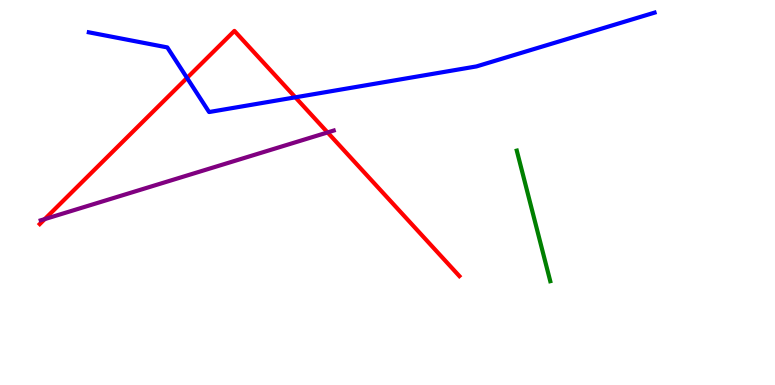[{'lines': ['blue', 'red'], 'intersections': [{'x': 2.41, 'y': 7.98}, {'x': 3.81, 'y': 7.47}]}, {'lines': ['green', 'red'], 'intersections': []}, {'lines': ['purple', 'red'], 'intersections': [{'x': 0.577, 'y': 4.31}, {'x': 4.23, 'y': 6.56}]}, {'lines': ['blue', 'green'], 'intersections': []}, {'lines': ['blue', 'purple'], 'intersections': []}, {'lines': ['green', 'purple'], 'intersections': []}]